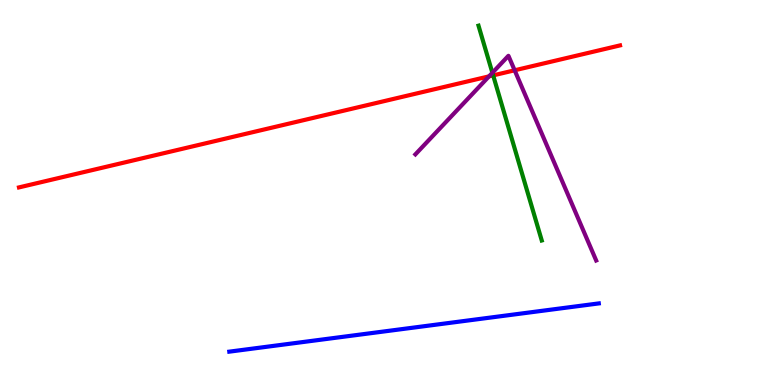[{'lines': ['blue', 'red'], 'intersections': []}, {'lines': ['green', 'red'], 'intersections': [{'x': 6.36, 'y': 8.04}]}, {'lines': ['purple', 'red'], 'intersections': [{'x': 6.31, 'y': 8.02}, {'x': 6.64, 'y': 8.17}]}, {'lines': ['blue', 'green'], 'intersections': []}, {'lines': ['blue', 'purple'], 'intersections': []}, {'lines': ['green', 'purple'], 'intersections': [{'x': 6.35, 'y': 8.11}]}]